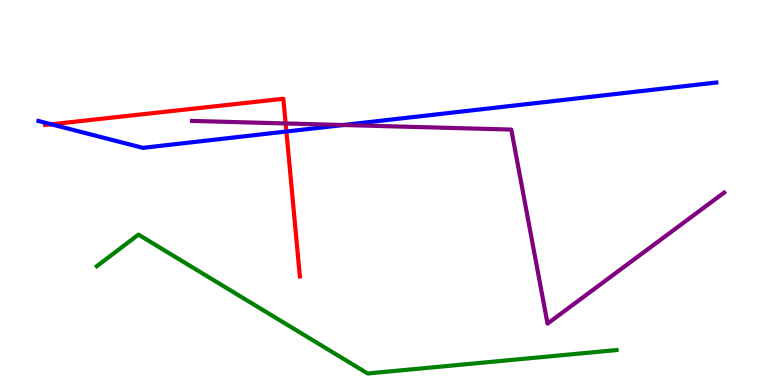[{'lines': ['blue', 'red'], 'intersections': [{'x': 0.662, 'y': 6.77}, {'x': 3.7, 'y': 6.58}]}, {'lines': ['green', 'red'], 'intersections': []}, {'lines': ['purple', 'red'], 'intersections': [{'x': 3.69, 'y': 6.79}]}, {'lines': ['blue', 'green'], 'intersections': []}, {'lines': ['blue', 'purple'], 'intersections': [{'x': 4.43, 'y': 6.75}]}, {'lines': ['green', 'purple'], 'intersections': []}]